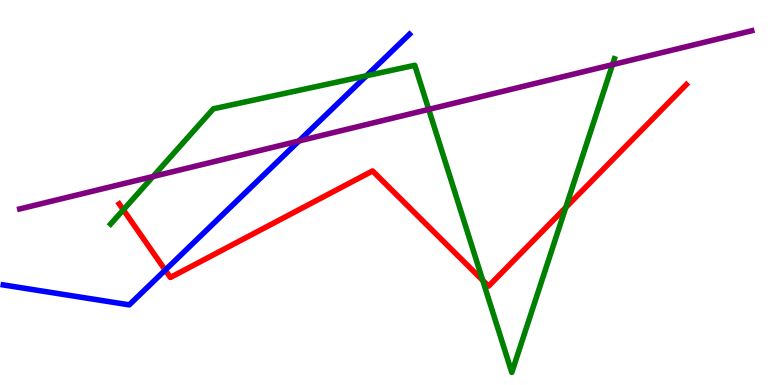[{'lines': ['blue', 'red'], 'intersections': [{'x': 2.13, 'y': 2.98}]}, {'lines': ['green', 'red'], 'intersections': [{'x': 1.59, 'y': 4.55}, {'x': 6.23, 'y': 2.72}, {'x': 7.3, 'y': 4.61}]}, {'lines': ['purple', 'red'], 'intersections': []}, {'lines': ['blue', 'green'], 'intersections': [{'x': 4.73, 'y': 8.03}]}, {'lines': ['blue', 'purple'], 'intersections': [{'x': 3.86, 'y': 6.34}]}, {'lines': ['green', 'purple'], 'intersections': [{'x': 1.97, 'y': 5.42}, {'x': 5.53, 'y': 7.16}, {'x': 7.9, 'y': 8.32}]}]